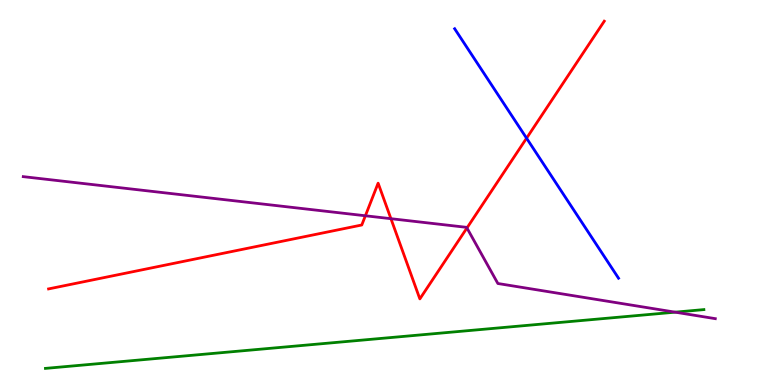[{'lines': ['blue', 'red'], 'intersections': [{'x': 6.79, 'y': 6.41}]}, {'lines': ['green', 'red'], 'intersections': []}, {'lines': ['purple', 'red'], 'intersections': [{'x': 4.71, 'y': 4.4}, {'x': 5.04, 'y': 4.32}, {'x': 6.03, 'y': 4.08}]}, {'lines': ['blue', 'green'], 'intersections': []}, {'lines': ['blue', 'purple'], 'intersections': []}, {'lines': ['green', 'purple'], 'intersections': [{'x': 8.71, 'y': 1.89}]}]